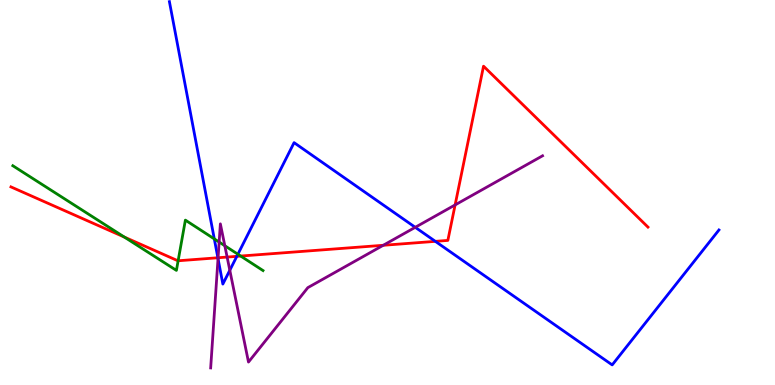[{'lines': ['blue', 'red'], 'intersections': [{'x': 2.81, 'y': 3.3}, {'x': 3.06, 'y': 3.34}, {'x': 5.62, 'y': 3.73}]}, {'lines': ['green', 'red'], 'intersections': [{'x': 1.6, 'y': 3.84}, {'x': 2.3, 'y': 3.23}, {'x': 3.11, 'y': 3.35}]}, {'lines': ['purple', 'red'], 'intersections': [{'x': 2.81, 'y': 3.31}, {'x': 2.93, 'y': 3.32}, {'x': 4.95, 'y': 3.63}, {'x': 5.87, 'y': 4.68}]}, {'lines': ['blue', 'green'], 'intersections': [{'x': 2.77, 'y': 3.79}, {'x': 3.07, 'y': 3.4}]}, {'lines': ['blue', 'purple'], 'intersections': [{'x': 2.81, 'y': 3.28}, {'x': 2.97, 'y': 2.98}, {'x': 5.36, 'y': 4.1}]}, {'lines': ['green', 'purple'], 'intersections': [{'x': 2.83, 'y': 3.71}, {'x': 2.9, 'y': 3.62}]}]